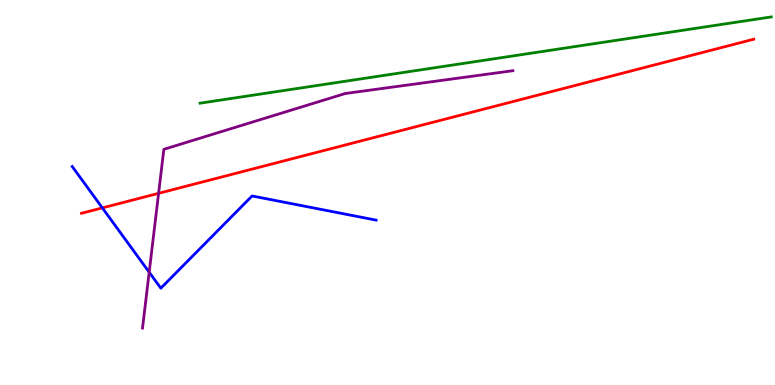[{'lines': ['blue', 'red'], 'intersections': [{'x': 1.32, 'y': 4.6}]}, {'lines': ['green', 'red'], 'intersections': []}, {'lines': ['purple', 'red'], 'intersections': [{'x': 2.05, 'y': 4.98}]}, {'lines': ['blue', 'green'], 'intersections': []}, {'lines': ['blue', 'purple'], 'intersections': [{'x': 1.92, 'y': 2.93}]}, {'lines': ['green', 'purple'], 'intersections': []}]